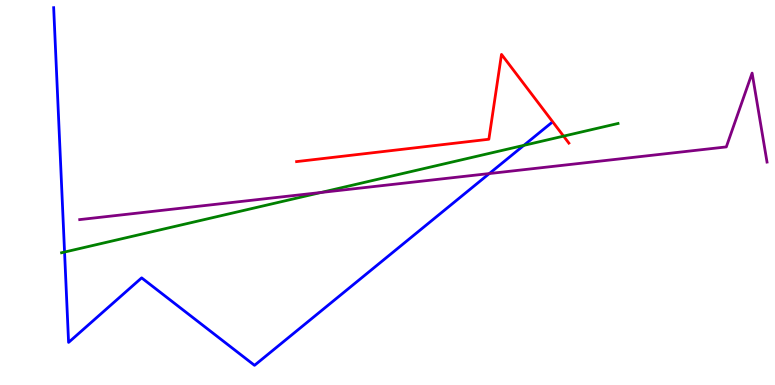[{'lines': ['blue', 'red'], 'intersections': []}, {'lines': ['green', 'red'], 'intersections': [{'x': 7.27, 'y': 6.46}]}, {'lines': ['purple', 'red'], 'intersections': []}, {'lines': ['blue', 'green'], 'intersections': [{'x': 0.833, 'y': 3.45}, {'x': 6.76, 'y': 6.22}]}, {'lines': ['blue', 'purple'], 'intersections': [{'x': 6.31, 'y': 5.49}]}, {'lines': ['green', 'purple'], 'intersections': [{'x': 4.14, 'y': 5.0}]}]